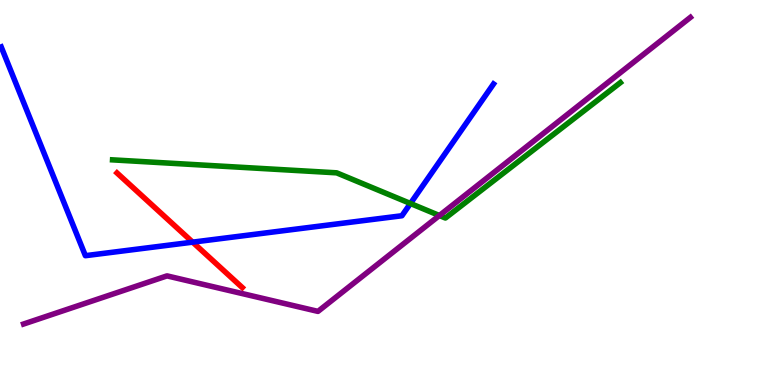[{'lines': ['blue', 'red'], 'intersections': [{'x': 2.49, 'y': 3.71}]}, {'lines': ['green', 'red'], 'intersections': []}, {'lines': ['purple', 'red'], 'intersections': []}, {'lines': ['blue', 'green'], 'intersections': [{'x': 5.3, 'y': 4.71}]}, {'lines': ['blue', 'purple'], 'intersections': []}, {'lines': ['green', 'purple'], 'intersections': [{'x': 5.67, 'y': 4.4}]}]